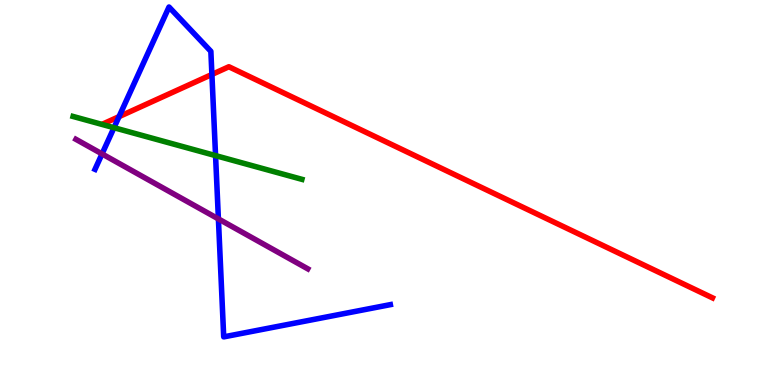[{'lines': ['blue', 'red'], 'intersections': [{'x': 1.54, 'y': 6.97}, {'x': 2.73, 'y': 8.07}]}, {'lines': ['green', 'red'], 'intersections': []}, {'lines': ['purple', 'red'], 'intersections': []}, {'lines': ['blue', 'green'], 'intersections': [{'x': 1.47, 'y': 6.68}, {'x': 2.78, 'y': 5.96}]}, {'lines': ['blue', 'purple'], 'intersections': [{'x': 1.32, 'y': 6.0}, {'x': 2.82, 'y': 4.31}]}, {'lines': ['green', 'purple'], 'intersections': []}]